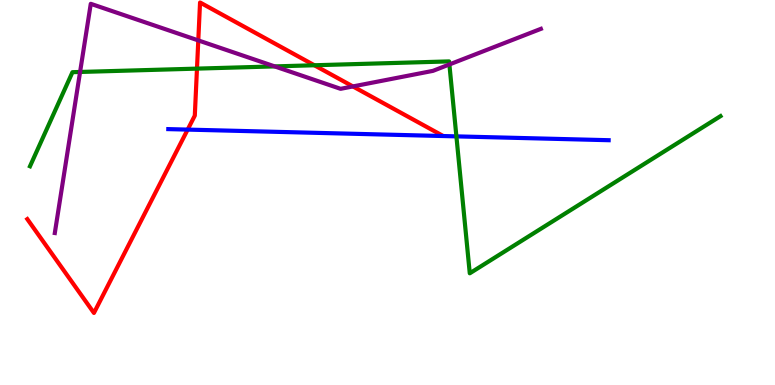[{'lines': ['blue', 'red'], 'intersections': [{'x': 2.42, 'y': 6.63}]}, {'lines': ['green', 'red'], 'intersections': [{'x': 2.54, 'y': 8.22}, {'x': 4.06, 'y': 8.3}]}, {'lines': ['purple', 'red'], 'intersections': [{'x': 2.56, 'y': 8.95}, {'x': 4.55, 'y': 7.76}]}, {'lines': ['blue', 'green'], 'intersections': [{'x': 5.89, 'y': 6.46}]}, {'lines': ['blue', 'purple'], 'intersections': []}, {'lines': ['green', 'purple'], 'intersections': [{'x': 1.03, 'y': 8.13}, {'x': 3.54, 'y': 8.28}, {'x': 5.8, 'y': 8.33}]}]